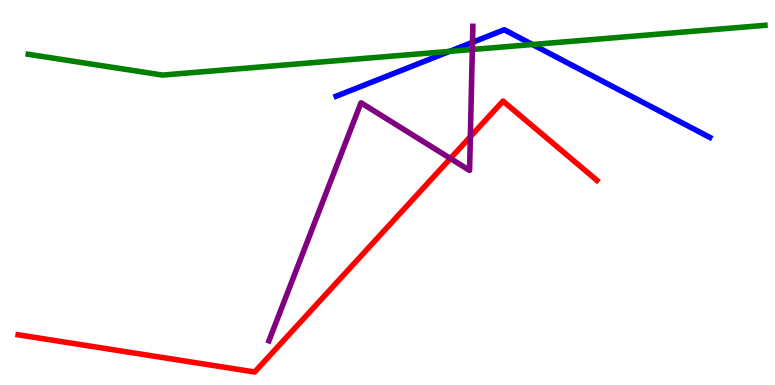[{'lines': ['blue', 'red'], 'intersections': []}, {'lines': ['green', 'red'], 'intersections': []}, {'lines': ['purple', 'red'], 'intersections': [{'x': 5.81, 'y': 5.88}, {'x': 6.07, 'y': 6.45}]}, {'lines': ['blue', 'green'], 'intersections': [{'x': 5.8, 'y': 8.67}, {'x': 6.87, 'y': 8.84}]}, {'lines': ['blue', 'purple'], 'intersections': [{'x': 6.1, 'y': 8.9}]}, {'lines': ['green', 'purple'], 'intersections': [{'x': 6.09, 'y': 8.71}]}]